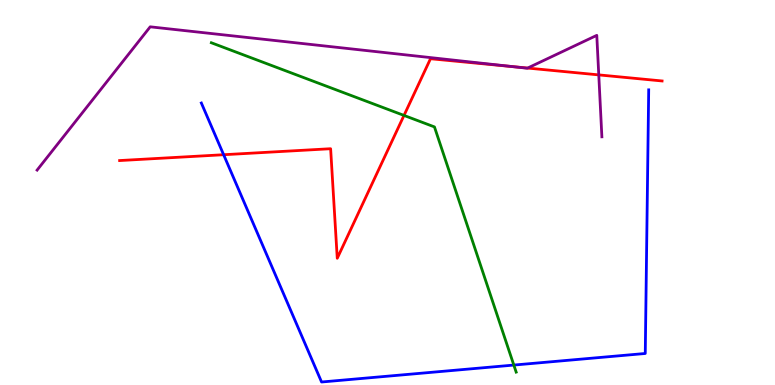[{'lines': ['blue', 'red'], 'intersections': [{'x': 2.89, 'y': 5.98}]}, {'lines': ['green', 'red'], 'intersections': [{'x': 5.21, 'y': 7.0}]}, {'lines': ['purple', 'red'], 'intersections': [{'x': 6.62, 'y': 8.27}, {'x': 6.81, 'y': 8.23}, {'x': 7.73, 'y': 8.05}]}, {'lines': ['blue', 'green'], 'intersections': [{'x': 6.63, 'y': 0.518}]}, {'lines': ['blue', 'purple'], 'intersections': []}, {'lines': ['green', 'purple'], 'intersections': []}]